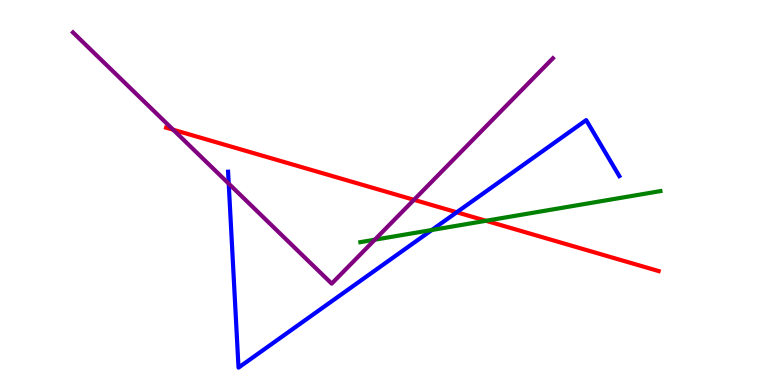[{'lines': ['blue', 'red'], 'intersections': [{'x': 5.89, 'y': 4.49}]}, {'lines': ['green', 'red'], 'intersections': [{'x': 6.27, 'y': 4.27}]}, {'lines': ['purple', 'red'], 'intersections': [{'x': 2.23, 'y': 6.63}, {'x': 5.34, 'y': 4.81}]}, {'lines': ['blue', 'green'], 'intersections': [{'x': 5.57, 'y': 4.03}]}, {'lines': ['blue', 'purple'], 'intersections': [{'x': 2.95, 'y': 5.23}]}, {'lines': ['green', 'purple'], 'intersections': [{'x': 4.84, 'y': 3.77}]}]